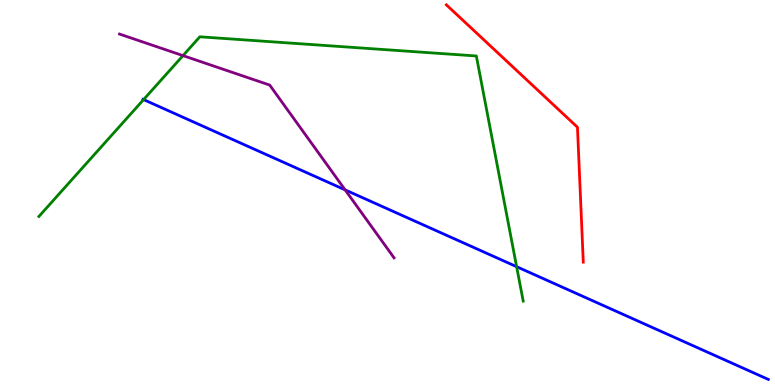[{'lines': ['blue', 'red'], 'intersections': []}, {'lines': ['green', 'red'], 'intersections': []}, {'lines': ['purple', 'red'], 'intersections': []}, {'lines': ['blue', 'green'], 'intersections': [{'x': 1.85, 'y': 7.41}, {'x': 6.67, 'y': 3.07}]}, {'lines': ['blue', 'purple'], 'intersections': [{'x': 4.45, 'y': 5.07}]}, {'lines': ['green', 'purple'], 'intersections': [{'x': 2.36, 'y': 8.56}]}]